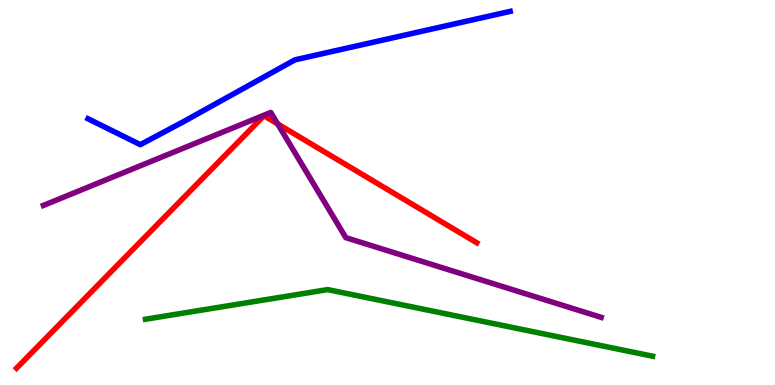[{'lines': ['blue', 'red'], 'intersections': []}, {'lines': ['green', 'red'], 'intersections': []}, {'lines': ['purple', 'red'], 'intersections': [{'x': 3.58, 'y': 6.78}]}, {'lines': ['blue', 'green'], 'intersections': []}, {'lines': ['blue', 'purple'], 'intersections': []}, {'lines': ['green', 'purple'], 'intersections': []}]